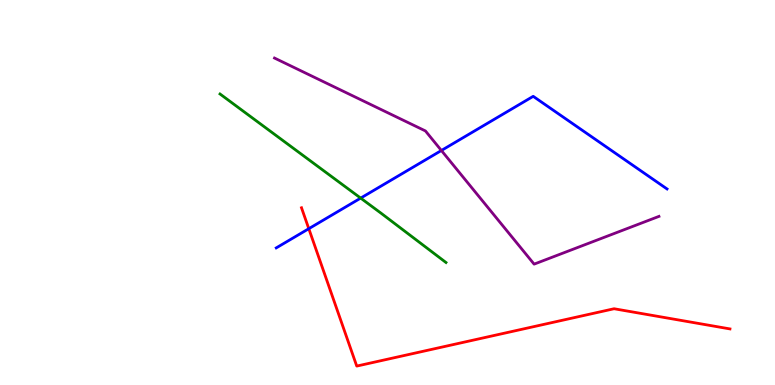[{'lines': ['blue', 'red'], 'intersections': [{'x': 3.98, 'y': 4.06}]}, {'lines': ['green', 'red'], 'intersections': []}, {'lines': ['purple', 'red'], 'intersections': []}, {'lines': ['blue', 'green'], 'intersections': [{'x': 4.65, 'y': 4.85}]}, {'lines': ['blue', 'purple'], 'intersections': [{'x': 5.7, 'y': 6.09}]}, {'lines': ['green', 'purple'], 'intersections': []}]